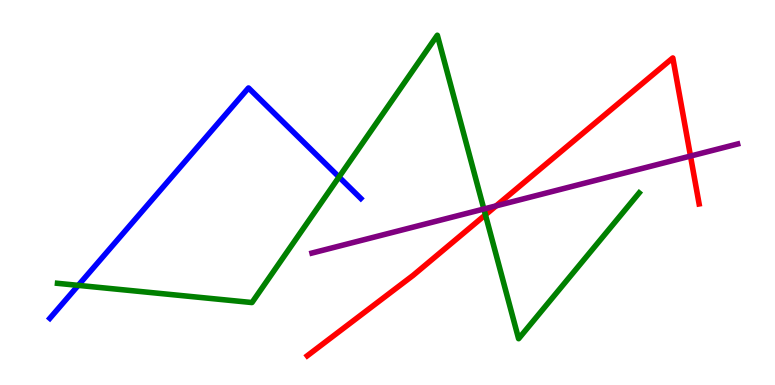[{'lines': ['blue', 'red'], 'intersections': []}, {'lines': ['green', 'red'], 'intersections': [{'x': 6.26, 'y': 4.42}]}, {'lines': ['purple', 'red'], 'intersections': [{'x': 6.4, 'y': 4.65}, {'x': 8.91, 'y': 5.95}]}, {'lines': ['blue', 'green'], 'intersections': [{'x': 1.01, 'y': 2.59}, {'x': 4.37, 'y': 5.4}]}, {'lines': ['blue', 'purple'], 'intersections': []}, {'lines': ['green', 'purple'], 'intersections': [{'x': 6.24, 'y': 4.57}]}]